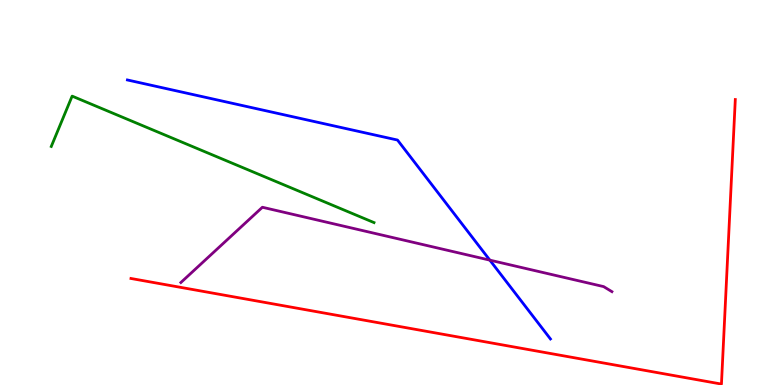[{'lines': ['blue', 'red'], 'intersections': []}, {'lines': ['green', 'red'], 'intersections': []}, {'lines': ['purple', 'red'], 'intersections': []}, {'lines': ['blue', 'green'], 'intersections': []}, {'lines': ['blue', 'purple'], 'intersections': [{'x': 6.32, 'y': 3.24}]}, {'lines': ['green', 'purple'], 'intersections': []}]